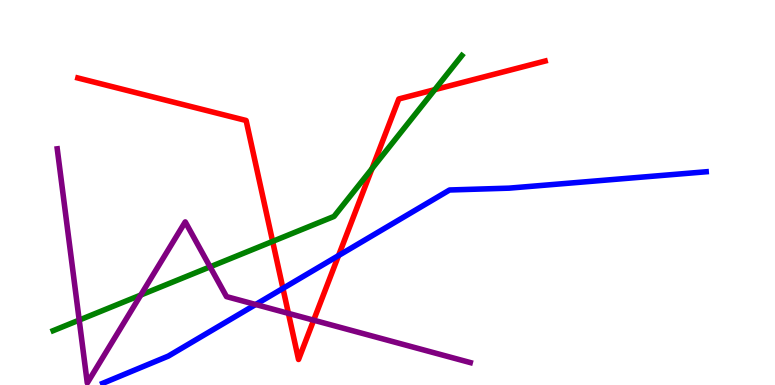[{'lines': ['blue', 'red'], 'intersections': [{'x': 3.65, 'y': 2.51}, {'x': 4.37, 'y': 3.36}]}, {'lines': ['green', 'red'], 'intersections': [{'x': 3.52, 'y': 3.73}, {'x': 4.8, 'y': 5.62}, {'x': 5.61, 'y': 7.67}]}, {'lines': ['purple', 'red'], 'intersections': [{'x': 3.72, 'y': 1.86}, {'x': 4.05, 'y': 1.68}]}, {'lines': ['blue', 'green'], 'intersections': []}, {'lines': ['blue', 'purple'], 'intersections': [{'x': 3.3, 'y': 2.09}]}, {'lines': ['green', 'purple'], 'intersections': [{'x': 1.02, 'y': 1.69}, {'x': 1.82, 'y': 2.34}, {'x': 2.71, 'y': 3.07}]}]